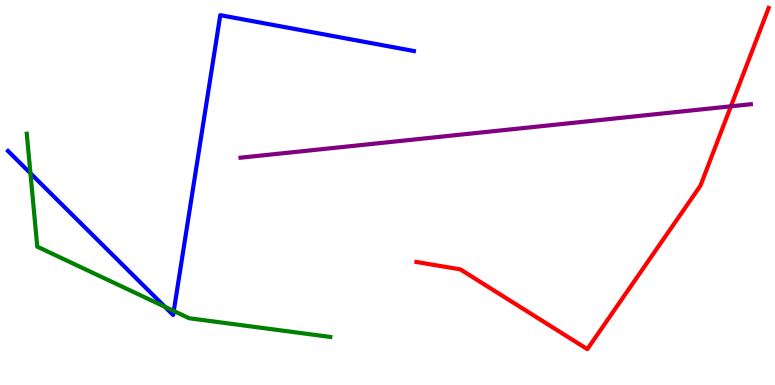[{'lines': ['blue', 'red'], 'intersections': []}, {'lines': ['green', 'red'], 'intersections': []}, {'lines': ['purple', 'red'], 'intersections': [{'x': 9.43, 'y': 7.24}]}, {'lines': ['blue', 'green'], 'intersections': [{'x': 0.393, 'y': 5.5}, {'x': 2.13, 'y': 2.03}, {'x': 2.24, 'y': 1.92}]}, {'lines': ['blue', 'purple'], 'intersections': []}, {'lines': ['green', 'purple'], 'intersections': []}]